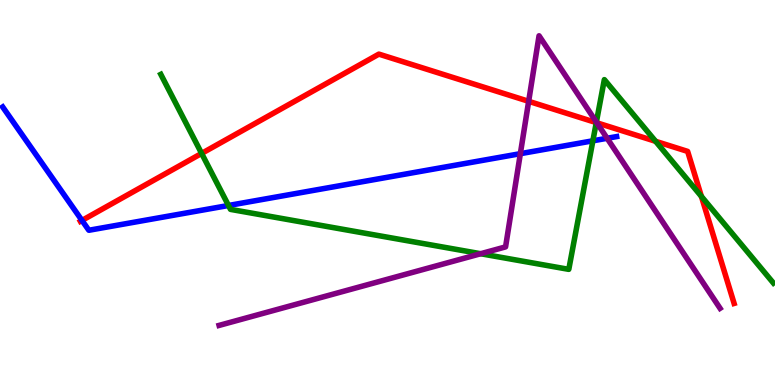[{'lines': ['blue', 'red'], 'intersections': [{'x': 1.06, 'y': 4.27}]}, {'lines': ['green', 'red'], 'intersections': [{'x': 2.6, 'y': 6.02}, {'x': 7.69, 'y': 6.82}, {'x': 8.46, 'y': 6.33}, {'x': 9.05, 'y': 4.9}]}, {'lines': ['purple', 'red'], 'intersections': [{'x': 6.82, 'y': 7.37}, {'x': 7.7, 'y': 6.81}]}, {'lines': ['blue', 'green'], 'intersections': [{'x': 2.95, 'y': 4.66}, {'x': 7.65, 'y': 6.34}]}, {'lines': ['blue', 'purple'], 'intersections': [{'x': 6.71, 'y': 6.01}, {'x': 7.83, 'y': 6.41}]}, {'lines': ['green', 'purple'], 'intersections': [{'x': 6.2, 'y': 3.41}, {'x': 7.7, 'y': 6.83}]}]